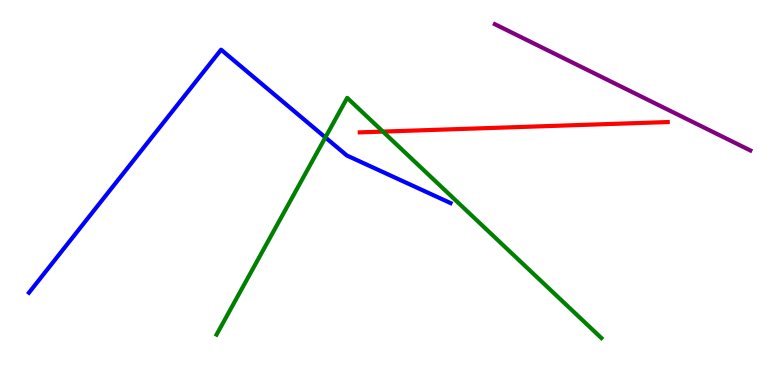[{'lines': ['blue', 'red'], 'intersections': []}, {'lines': ['green', 'red'], 'intersections': [{'x': 4.94, 'y': 6.58}]}, {'lines': ['purple', 'red'], 'intersections': []}, {'lines': ['blue', 'green'], 'intersections': [{'x': 4.2, 'y': 6.43}]}, {'lines': ['blue', 'purple'], 'intersections': []}, {'lines': ['green', 'purple'], 'intersections': []}]